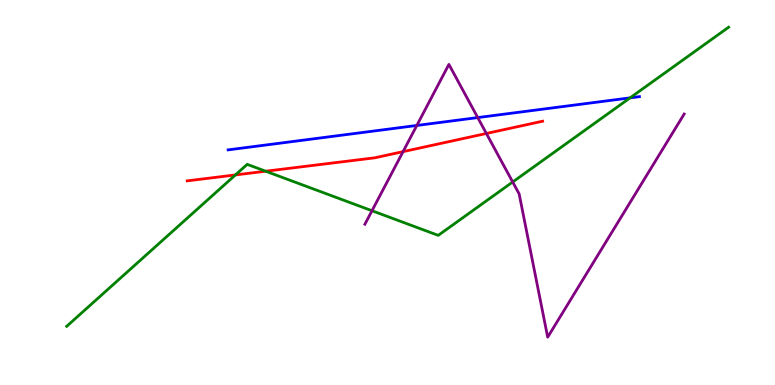[{'lines': ['blue', 'red'], 'intersections': []}, {'lines': ['green', 'red'], 'intersections': [{'x': 3.04, 'y': 5.46}, {'x': 3.43, 'y': 5.55}]}, {'lines': ['purple', 'red'], 'intersections': [{'x': 5.2, 'y': 6.06}, {'x': 6.28, 'y': 6.53}]}, {'lines': ['blue', 'green'], 'intersections': [{'x': 8.13, 'y': 7.46}]}, {'lines': ['blue', 'purple'], 'intersections': [{'x': 5.38, 'y': 6.74}, {'x': 6.16, 'y': 6.95}]}, {'lines': ['green', 'purple'], 'intersections': [{'x': 4.8, 'y': 4.53}, {'x': 6.62, 'y': 5.27}]}]